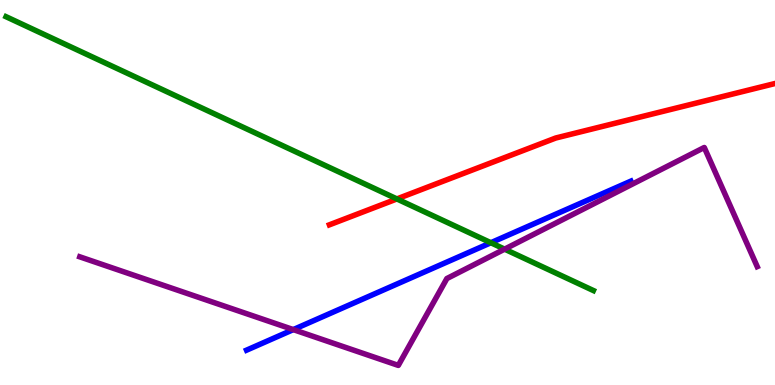[{'lines': ['blue', 'red'], 'intersections': []}, {'lines': ['green', 'red'], 'intersections': [{'x': 5.12, 'y': 4.83}]}, {'lines': ['purple', 'red'], 'intersections': []}, {'lines': ['blue', 'green'], 'intersections': [{'x': 6.33, 'y': 3.7}]}, {'lines': ['blue', 'purple'], 'intersections': [{'x': 3.78, 'y': 1.44}]}, {'lines': ['green', 'purple'], 'intersections': [{'x': 6.51, 'y': 3.53}]}]